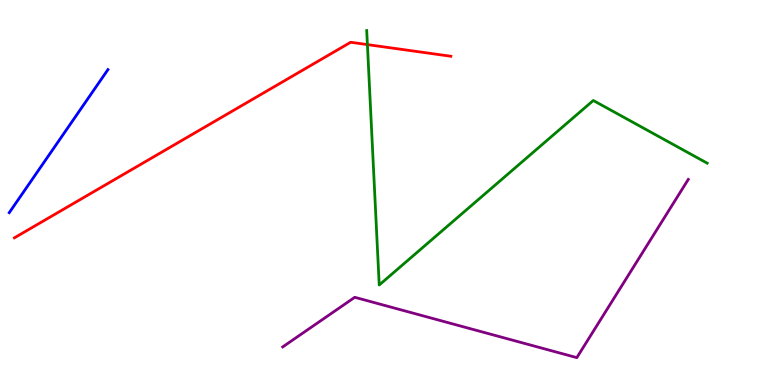[{'lines': ['blue', 'red'], 'intersections': []}, {'lines': ['green', 'red'], 'intersections': [{'x': 4.74, 'y': 8.84}]}, {'lines': ['purple', 'red'], 'intersections': []}, {'lines': ['blue', 'green'], 'intersections': []}, {'lines': ['blue', 'purple'], 'intersections': []}, {'lines': ['green', 'purple'], 'intersections': []}]